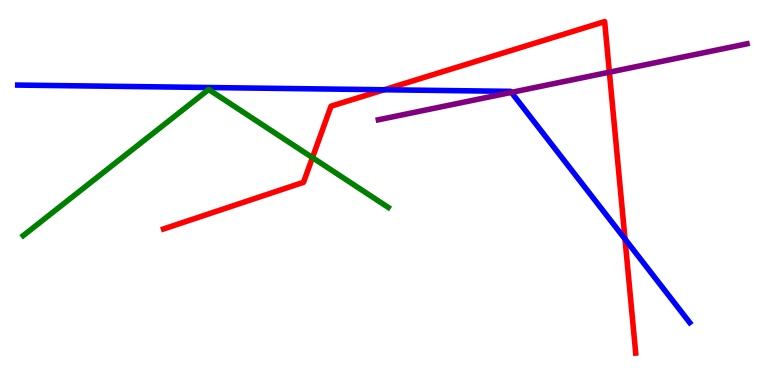[{'lines': ['blue', 'red'], 'intersections': [{'x': 4.96, 'y': 7.67}, {'x': 8.06, 'y': 3.79}]}, {'lines': ['green', 'red'], 'intersections': [{'x': 4.03, 'y': 5.91}]}, {'lines': ['purple', 'red'], 'intersections': [{'x': 7.86, 'y': 8.13}]}, {'lines': ['blue', 'green'], 'intersections': []}, {'lines': ['blue', 'purple'], 'intersections': [{'x': 6.6, 'y': 7.6}]}, {'lines': ['green', 'purple'], 'intersections': []}]